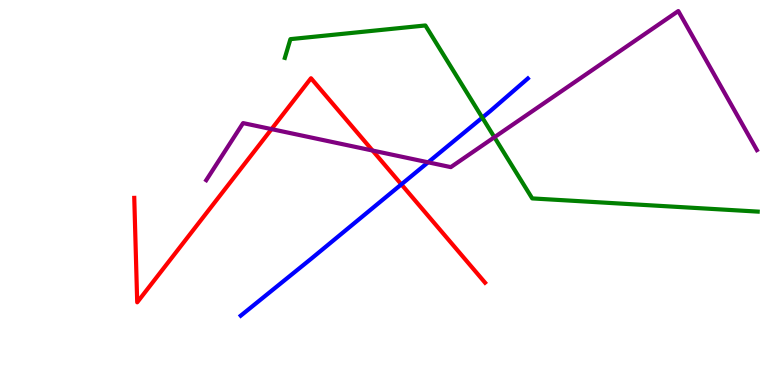[{'lines': ['blue', 'red'], 'intersections': [{'x': 5.18, 'y': 5.21}]}, {'lines': ['green', 'red'], 'intersections': []}, {'lines': ['purple', 'red'], 'intersections': [{'x': 3.5, 'y': 6.65}, {'x': 4.81, 'y': 6.09}]}, {'lines': ['blue', 'green'], 'intersections': [{'x': 6.22, 'y': 6.94}]}, {'lines': ['blue', 'purple'], 'intersections': [{'x': 5.52, 'y': 5.78}]}, {'lines': ['green', 'purple'], 'intersections': [{'x': 6.38, 'y': 6.44}]}]